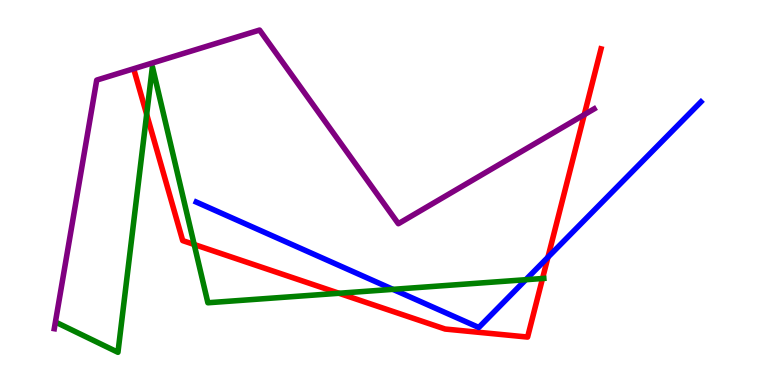[{'lines': ['blue', 'red'], 'intersections': [{'x': 7.07, 'y': 3.32}]}, {'lines': ['green', 'red'], 'intersections': [{'x': 1.89, 'y': 7.03}, {'x': 2.51, 'y': 3.65}, {'x': 4.37, 'y': 2.38}, {'x': 7.0, 'y': 2.77}]}, {'lines': ['purple', 'red'], 'intersections': [{'x': 7.54, 'y': 7.02}]}, {'lines': ['blue', 'green'], 'intersections': [{'x': 5.07, 'y': 2.48}, {'x': 6.78, 'y': 2.73}]}, {'lines': ['blue', 'purple'], 'intersections': []}, {'lines': ['green', 'purple'], 'intersections': []}]